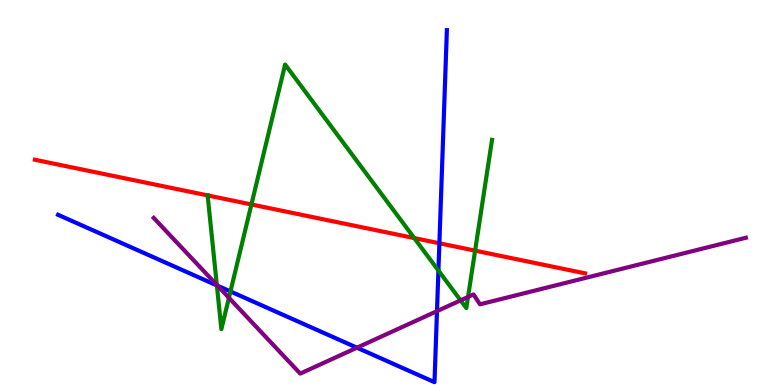[{'lines': ['blue', 'red'], 'intersections': [{'x': 5.67, 'y': 3.68}]}, {'lines': ['green', 'red'], 'intersections': [{'x': 2.68, 'y': 4.92}, {'x': 3.24, 'y': 4.69}, {'x': 5.35, 'y': 3.82}, {'x': 6.13, 'y': 3.49}]}, {'lines': ['purple', 'red'], 'intersections': []}, {'lines': ['blue', 'green'], 'intersections': [{'x': 2.8, 'y': 2.59}, {'x': 2.97, 'y': 2.43}, {'x': 5.66, 'y': 2.97}]}, {'lines': ['blue', 'purple'], 'intersections': [{'x': 2.81, 'y': 2.58}, {'x': 4.61, 'y': 0.969}, {'x': 5.64, 'y': 1.92}]}, {'lines': ['green', 'purple'], 'intersections': [{'x': 2.8, 'y': 2.6}, {'x': 2.95, 'y': 2.26}, {'x': 5.94, 'y': 2.2}, {'x': 6.04, 'y': 2.29}]}]